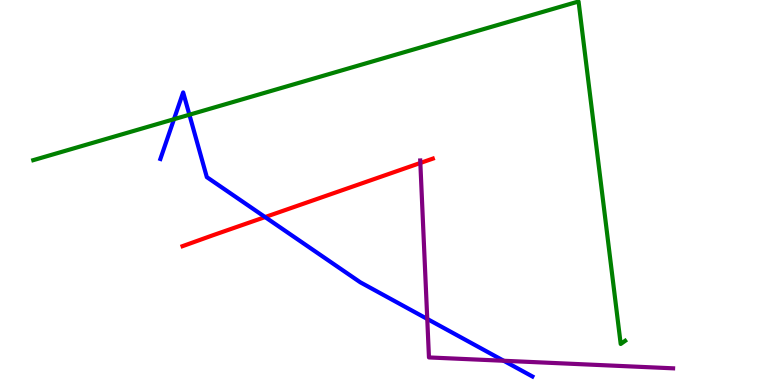[{'lines': ['blue', 'red'], 'intersections': [{'x': 3.42, 'y': 4.36}]}, {'lines': ['green', 'red'], 'intersections': []}, {'lines': ['purple', 'red'], 'intersections': [{'x': 5.42, 'y': 5.77}]}, {'lines': ['blue', 'green'], 'intersections': [{'x': 2.24, 'y': 6.9}, {'x': 2.44, 'y': 7.02}]}, {'lines': ['blue', 'purple'], 'intersections': [{'x': 5.51, 'y': 1.72}, {'x': 6.5, 'y': 0.629}]}, {'lines': ['green', 'purple'], 'intersections': []}]